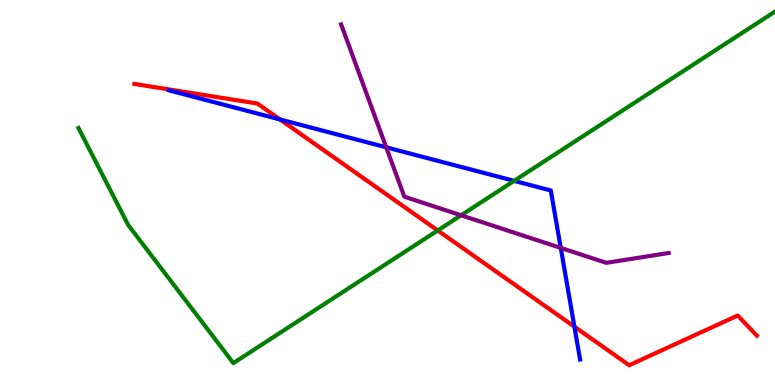[{'lines': ['blue', 'red'], 'intersections': [{'x': 3.61, 'y': 6.9}, {'x': 7.41, 'y': 1.52}]}, {'lines': ['green', 'red'], 'intersections': [{'x': 5.65, 'y': 4.01}]}, {'lines': ['purple', 'red'], 'intersections': []}, {'lines': ['blue', 'green'], 'intersections': [{'x': 6.63, 'y': 5.3}]}, {'lines': ['blue', 'purple'], 'intersections': [{'x': 4.98, 'y': 6.17}, {'x': 7.24, 'y': 3.56}]}, {'lines': ['green', 'purple'], 'intersections': [{'x': 5.95, 'y': 4.41}]}]